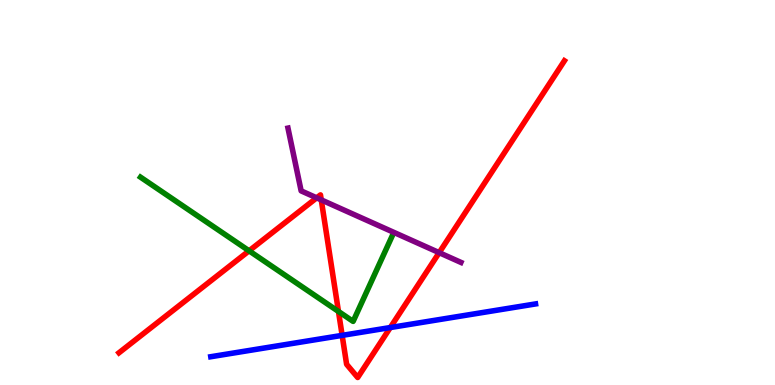[{'lines': ['blue', 'red'], 'intersections': [{'x': 4.41, 'y': 1.29}, {'x': 5.04, 'y': 1.49}]}, {'lines': ['green', 'red'], 'intersections': [{'x': 3.21, 'y': 3.49}, {'x': 4.37, 'y': 1.91}]}, {'lines': ['purple', 'red'], 'intersections': [{'x': 4.09, 'y': 4.86}, {'x': 4.15, 'y': 4.81}, {'x': 5.67, 'y': 3.44}]}, {'lines': ['blue', 'green'], 'intersections': []}, {'lines': ['blue', 'purple'], 'intersections': []}, {'lines': ['green', 'purple'], 'intersections': []}]